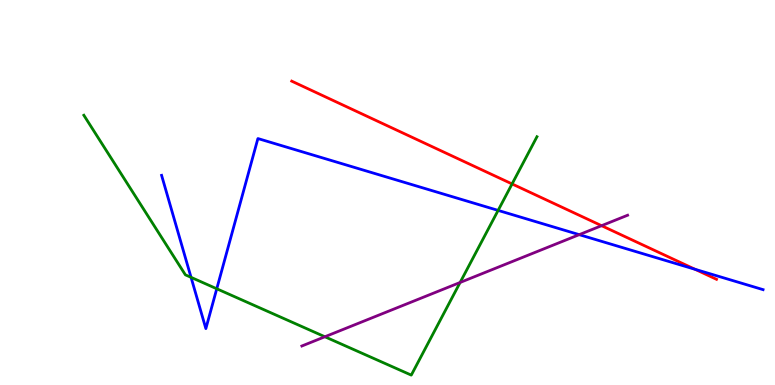[{'lines': ['blue', 'red'], 'intersections': [{'x': 8.97, 'y': 3.01}]}, {'lines': ['green', 'red'], 'intersections': [{'x': 6.61, 'y': 5.22}]}, {'lines': ['purple', 'red'], 'intersections': [{'x': 7.76, 'y': 4.14}]}, {'lines': ['blue', 'green'], 'intersections': [{'x': 2.47, 'y': 2.8}, {'x': 2.8, 'y': 2.5}, {'x': 6.43, 'y': 4.54}]}, {'lines': ['blue', 'purple'], 'intersections': [{'x': 7.47, 'y': 3.91}]}, {'lines': ['green', 'purple'], 'intersections': [{'x': 4.19, 'y': 1.25}, {'x': 5.94, 'y': 2.66}]}]